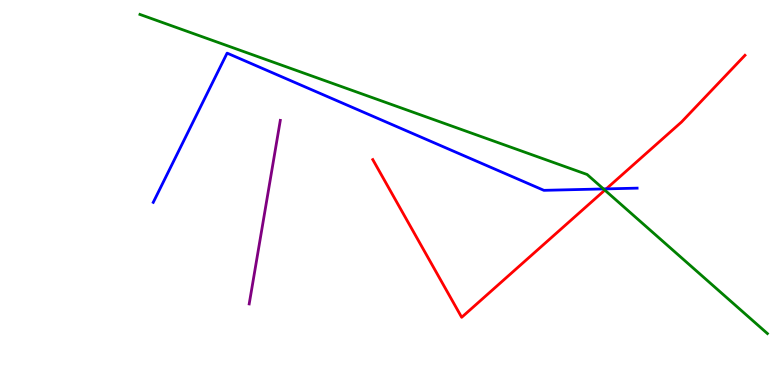[{'lines': ['blue', 'red'], 'intersections': [{'x': 7.82, 'y': 5.09}]}, {'lines': ['green', 'red'], 'intersections': [{'x': 7.8, 'y': 5.06}]}, {'lines': ['purple', 'red'], 'intersections': []}, {'lines': ['blue', 'green'], 'intersections': [{'x': 7.79, 'y': 5.09}]}, {'lines': ['blue', 'purple'], 'intersections': []}, {'lines': ['green', 'purple'], 'intersections': []}]